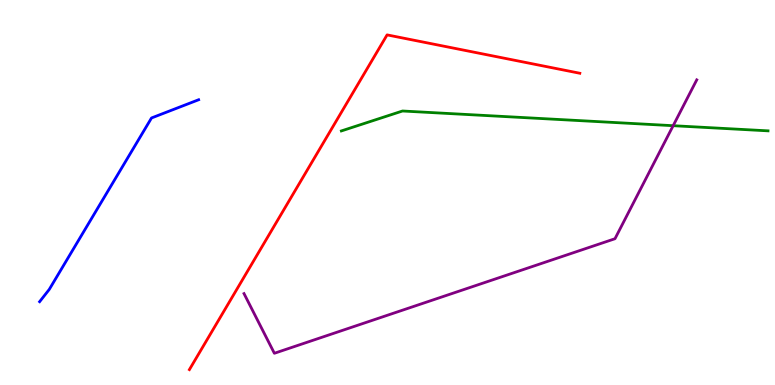[{'lines': ['blue', 'red'], 'intersections': []}, {'lines': ['green', 'red'], 'intersections': []}, {'lines': ['purple', 'red'], 'intersections': []}, {'lines': ['blue', 'green'], 'intersections': []}, {'lines': ['blue', 'purple'], 'intersections': []}, {'lines': ['green', 'purple'], 'intersections': [{'x': 8.69, 'y': 6.74}]}]